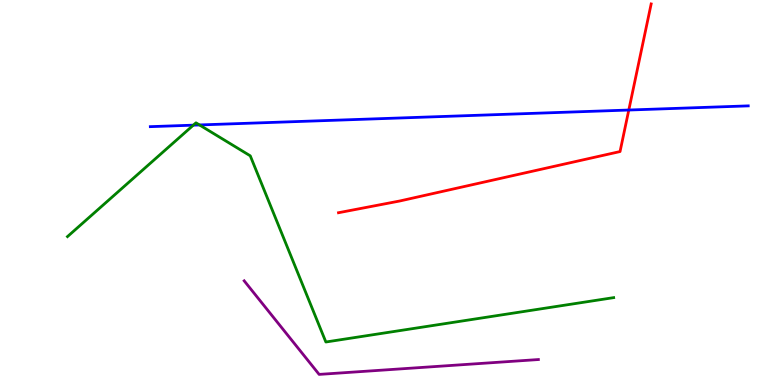[{'lines': ['blue', 'red'], 'intersections': [{'x': 8.11, 'y': 7.14}]}, {'lines': ['green', 'red'], 'intersections': []}, {'lines': ['purple', 'red'], 'intersections': []}, {'lines': ['blue', 'green'], 'intersections': [{'x': 2.49, 'y': 6.75}, {'x': 2.57, 'y': 6.75}]}, {'lines': ['blue', 'purple'], 'intersections': []}, {'lines': ['green', 'purple'], 'intersections': []}]